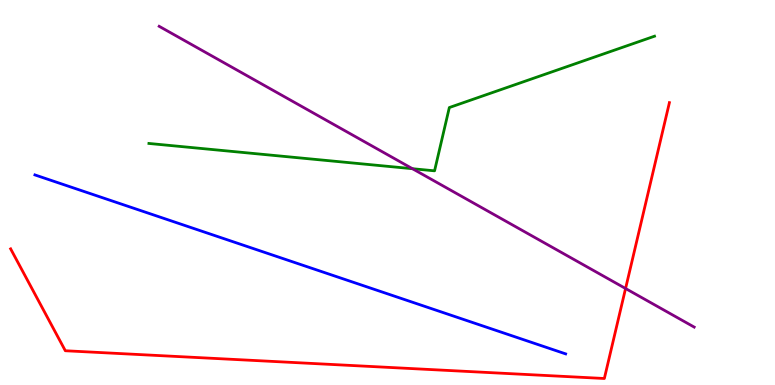[{'lines': ['blue', 'red'], 'intersections': []}, {'lines': ['green', 'red'], 'intersections': []}, {'lines': ['purple', 'red'], 'intersections': [{'x': 8.07, 'y': 2.51}]}, {'lines': ['blue', 'green'], 'intersections': []}, {'lines': ['blue', 'purple'], 'intersections': []}, {'lines': ['green', 'purple'], 'intersections': [{'x': 5.32, 'y': 5.62}]}]